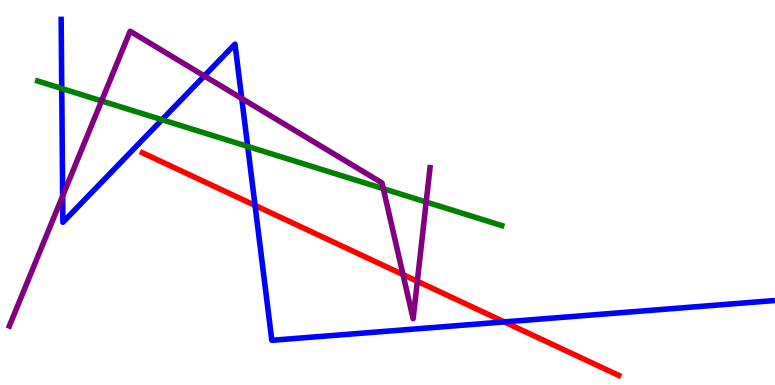[{'lines': ['blue', 'red'], 'intersections': [{'x': 3.29, 'y': 4.66}, {'x': 6.51, 'y': 1.64}]}, {'lines': ['green', 'red'], 'intersections': []}, {'lines': ['purple', 'red'], 'intersections': [{'x': 5.2, 'y': 2.87}, {'x': 5.38, 'y': 2.69}]}, {'lines': ['blue', 'green'], 'intersections': [{'x': 0.797, 'y': 7.7}, {'x': 2.09, 'y': 6.89}, {'x': 3.2, 'y': 6.2}]}, {'lines': ['blue', 'purple'], 'intersections': [{'x': 0.808, 'y': 4.91}, {'x': 2.64, 'y': 8.03}, {'x': 3.12, 'y': 7.44}]}, {'lines': ['green', 'purple'], 'intersections': [{'x': 1.31, 'y': 7.38}, {'x': 4.95, 'y': 5.1}, {'x': 5.5, 'y': 4.75}]}]